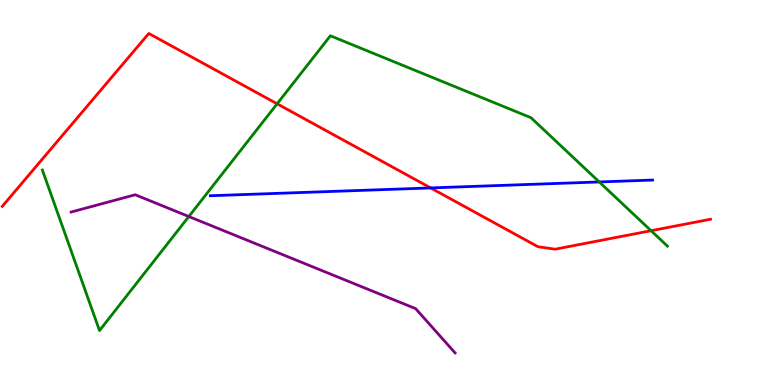[{'lines': ['blue', 'red'], 'intersections': [{'x': 5.56, 'y': 5.12}]}, {'lines': ['green', 'red'], 'intersections': [{'x': 3.58, 'y': 7.3}, {'x': 8.4, 'y': 4.01}]}, {'lines': ['purple', 'red'], 'intersections': []}, {'lines': ['blue', 'green'], 'intersections': [{'x': 7.73, 'y': 5.27}]}, {'lines': ['blue', 'purple'], 'intersections': []}, {'lines': ['green', 'purple'], 'intersections': [{'x': 2.44, 'y': 4.38}]}]